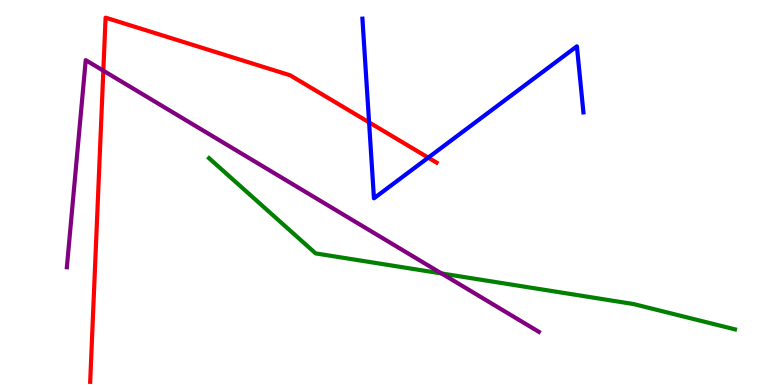[{'lines': ['blue', 'red'], 'intersections': [{'x': 4.76, 'y': 6.82}, {'x': 5.53, 'y': 5.91}]}, {'lines': ['green', 'red'], 'intersections': []}, {'lines': ['purple', 'red'], 'intersections': [{'x': 1.33, 'y': 8.16}]}, {'lines': ['blue', 'green'], 'intersections': []}, {'lines': ['blue', 'purple'], 'intersections': []}, {'lines': ['green', 'purple'], 'intersections': [{'x': 5.7, 'y': 2.9}]}]